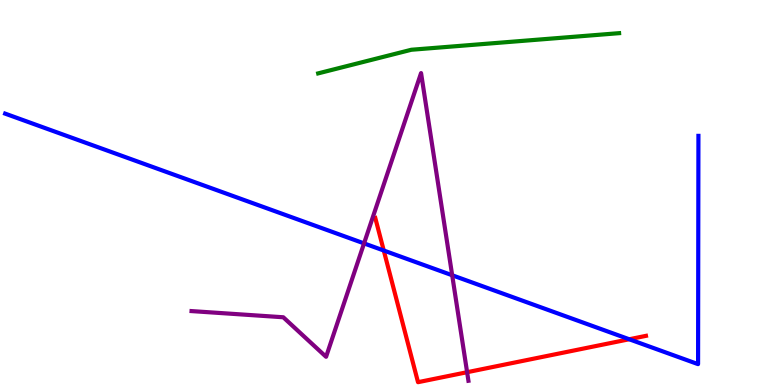[{'lines': ['blue', 'red'], 'intersections': [{'x': 4.95, 'y': 3.49}, {'x': 8.12, 'y': 1.19}]}, {'lines': ['green', 'red'], 'intersections': []}, {'lines': ['purple', 'red'], 'intersections': [{'x': 6.03, 'y': 0.332}]}, {'lines': ['blue', 'green'], 'intersections': []}, {'lines': ['blue', 'purple'], 'intersections': [{'x': 4.7, 'y': 3.68}, {'x': 5.83, 'y': 2.85}]}, {'lines': ['green', 'purple'], 'intersections': []}]